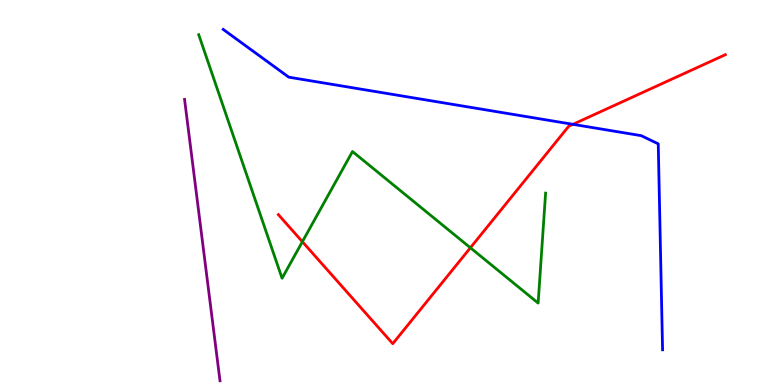[{'lines': ['blue', 'red'], 'intersections': [{'x': 7.39, 'y': 6.77}]}, {'lines': ['green', 'red'], 'intersections': [{'x': 3.9, 'y': 3.72}, {'x': 6.07, 'y': 3.56}]}, {'lines': ['purple', 'red'], 'intersections': []}, {'lines': ['blue', 'green'], 'intersections': []}, {'lines': ['blue', 'purple'], 'intersections': []}, {'lines': ['green', 'purple'], 'intersections': []}]